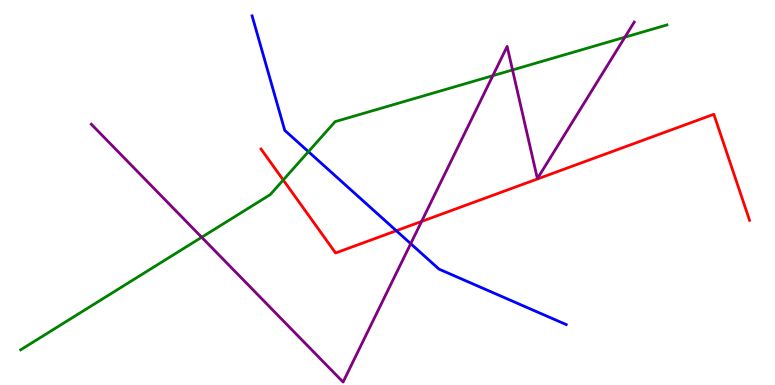[{'lines': ['blue', 'red'], 'intersections': [{'x': 5.11, 'y': 4.01}]}, {'lines': ['green', 'red'], 'intersections': [{'x': 3.65, 'y': 5.32}]}, {'lines': ['purple', 'red'], 'intersections': [{'x': 5.44, 'y': 4.25}]}, {'lines': ['blue', 'green'], 'intersections': [{'x': 3.98, 'y': 6.06}]}, {'lines': ['blue', 'purple'], 'intersections': [{'x': 5.3, 'y': 3.67}]}, {'lines': ['green', 'purple'], 'intersections': [{'x': 2.6, 'y': 3.84}, {'x': 6.36, 'y': 8.03}, {'x': 6.61, 'y': 8.18}, {'x': 8.06, 'y': 9.03}]}]